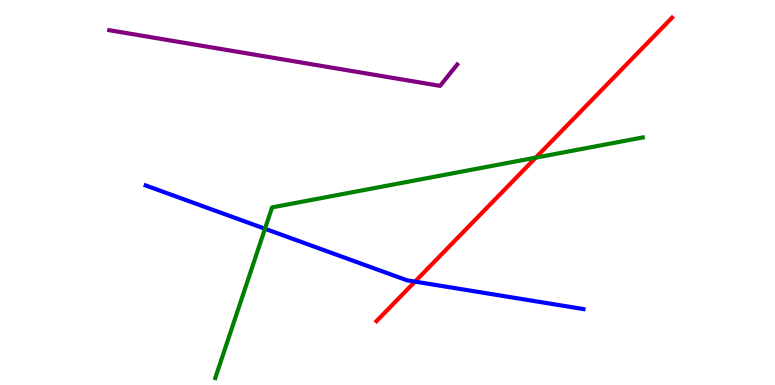[{'lines': ['blue', 'red'], 'intersections': [{'x': 5.35, 'y': 2.69}]}, {'lines': ['green', 'red'], 'intersections': [{'x': 6.91, 'y': 5.91}]}, {'lines': ['purple', 'red'], 'intersections': []}, {'lines': ['blue', 'green'], 'intersections': [{'x': 3.42, 'y': 4.06}]}, {'lines': ['blue', 'purple'], 'intersections': []}, {'lines': ['green', 'purple'], 'intersections': []}]